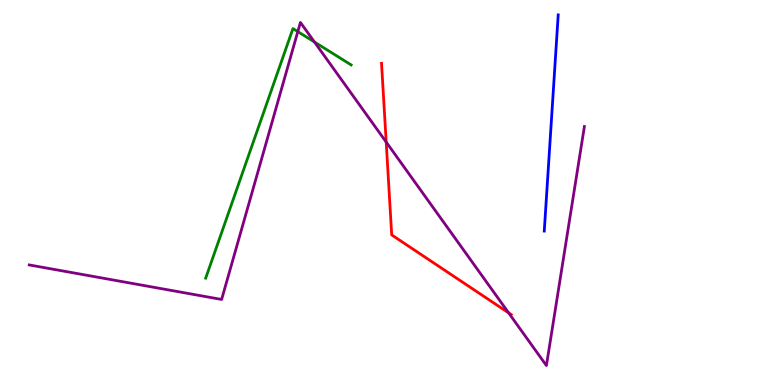[{'lines': ['blue', 'red'], 'intersections': []}, {'lines': ['green', 'red'], 'intersections': []}, {'lines': ['purple', 'red'], 'intersections': [{'x': 4.98, 'y': 6.31}, {'x': 6.56, 'y': 1.87}]}, {'lines': ['blue', 'green'], 'intersections': []}, {'lines': ['blue', 'purple'], 'intersections': []}, {'lines': ['green', 'purple'], 'intersections': [{'x': 3.84, 'y': 9.18}, {'x': 4.06, 'y': 8.91}]}]